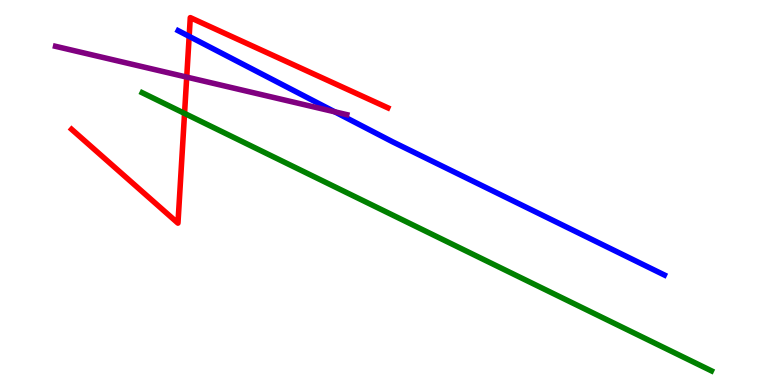[{'lines': ['blue', 'red'], 'intersections': [{'x': 2.44, 'y': 9.06}]}, {'lines': ['green', 'red'], 'intersections': [{'x': 2.38, 'y': 7.05}]}, {'lines': ['purple', 'red'], 'intersections': [{'x': 2.41, 'y': 8.0}]}, {'lines': ['blue', 'green'], 'intersections': []}, {'lines': ['blue', 'purple'], 'intersections': [{'x': 4.32, 'y': 7.1}]}, {'lines': ['green', 'purple'], 'intersections': []}]